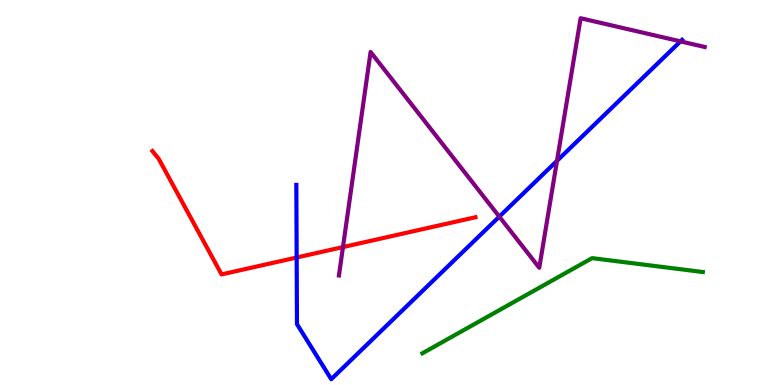[{'lines': ['blue', 'red'], 'intersections': [{'x': 3.83, 'y': 3.31}]}, {'lines': ['green', 'red'], 'intersections': []}, {'lines': ['purple', 'red'], 'intersections': [{'x': 4.43, 'y': 3.58}]}, {'lines': ['blue', 'green'], 'intersections': []}, {'lines': ['blue', 'purple'], 'intersections': [{'x': 6.44, 'y': 4.37}, {'x': 7.19, 'y': 5.82}, {'x': 8.78, 'y': 8.93}]}, {'lines': ['green', 'purple'], 'intersections': []}]